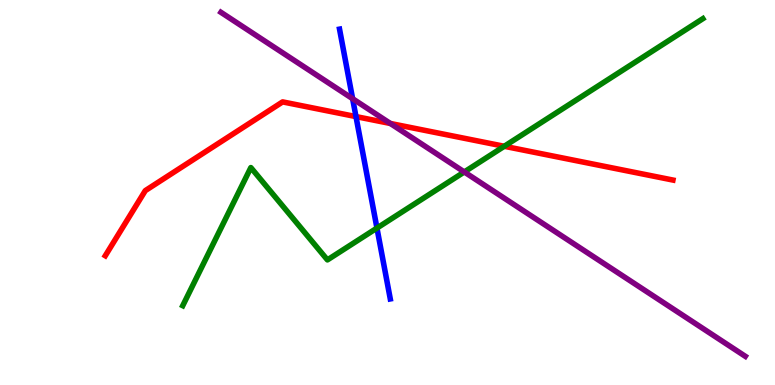[{'lines': ['blue', 'red'], 'intersections': [{'x': 4.59, 'y': 6.97}]}, {'lines': ['green', 'red'], 'intersections': [{'x': 6.51, 'y': 6.2}]}, {'lines': ['purple', 'red'], 'intersections': [{'x': 5.04, 'y': 6.79}]}, {'lines': ['blue', 'green'], 'intersections': [{'x': 4.86, 'y': 4.08}]}, {'lines': ['blue', 'purple'], 'intersections': [{'x': 4.55, 'y': 7.44}]}, {'lines': ['green', 'purple'], 'intersections': [{'x': 5.99, 'y': 5.53}]}]